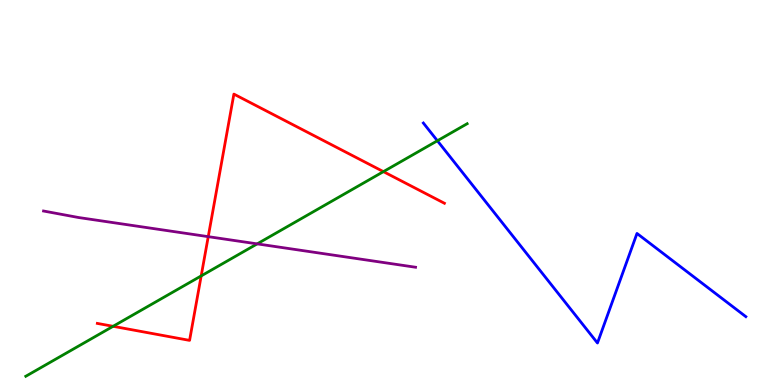[{'lines': ['blue', 'red'], 'intersections': []}, {'lines': ['green', 'red'], 'intersections': [{'x': 1.46, 'y': 1.52}, {'x': 2.6, 'y': 2.83}, {'x': 4.95, 'y': 5.54}]}, {'lines': ['purple', 'red'], 'intersections': [{'x': 2.69, 'y': 3.85}]}, {'lines': ['blue', 'green'], 'intersections': [{'x': 5.64, 'y': 6.34}]}, {'lines': ['blue', 'purple'], 'intersections': []}, {'lines': ['green', 'purple'], 'intersections': [{'x': 3.32, 'y': 3.67}]}]